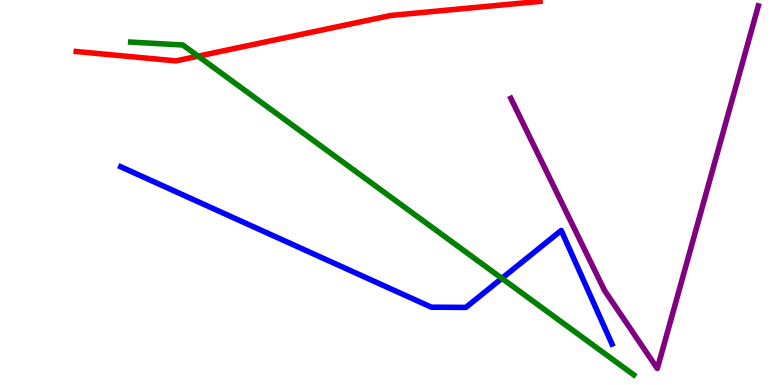[{'lines': ['blue', 'red'], 'intersections': []}, {'lines': ['green', 'red'], 'intersections': [{'x': 2.56, 'y': 8.54}]}, {'lines': ['purple', 'red'], 'intersections': []}, {'lines': ['blue', 'green'], 'intersections': [{'x': 6.48, 'y': 2.77}]}, {'lines': ['blue', 'purple'], 'intersections': []}, {'lines': ['green', 'purple'], 'intersections': []}]